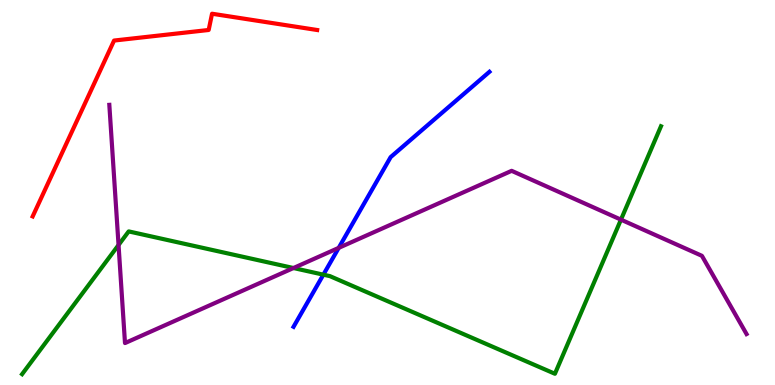[{'lines': ['blue', 'red'], 'intersections': []}, {'lines': ['green', 'red'], 'intersections': []}, {'lines': ['purple', 'red'], 'intersections': []}, {'lines': ['blue', 'green'], 'intersections': [{'x': 4.17, 'y': 2.87}]}, {'lines': ['blue', 'purple'], 'intersections': [{'x': 4.37, 'y': 3.56}]}, {'lines': ['green', 'purple'], 'intersections': [{'x': 1.53, 'y': 3.64}, {'x': 3.79, 'y': 3.04}, {'x': 8.01, 'y': 4.29}]}]